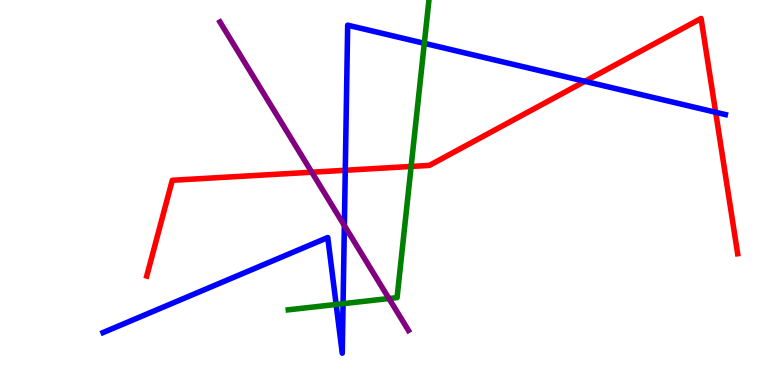[{'lines': ['blue', 'red'], 'intersections': [{'x': 4.46, 'y': 5.58}, {'x': 7.55, 'y': 7.89}, {'x': 9.23, 'y': 7.08}]}, {'lines': ['green', 'red'], 'intersections': [{'x': 5.3, 'y': 5.68}]}, {'lines': ['purple', 'red'], 'intersections': [{'x': 4.02, 'y': 5.53}]}, {'lines': ['blue', 'green'], 'intersections': [{'x': 4.34, 'y': 2.09}, {'x': 4.43, 'y': 2.11}, {'x': 5.48, 'y': 8.87}]}, {'lines': ['blue', 'purple'], 'intersections': [{'x': 4.44, 'y': 4.14}]}, {'lines': ['green', 'purple'], 'intersections': [{'x': 5.02, 'y': 2.25}]}]